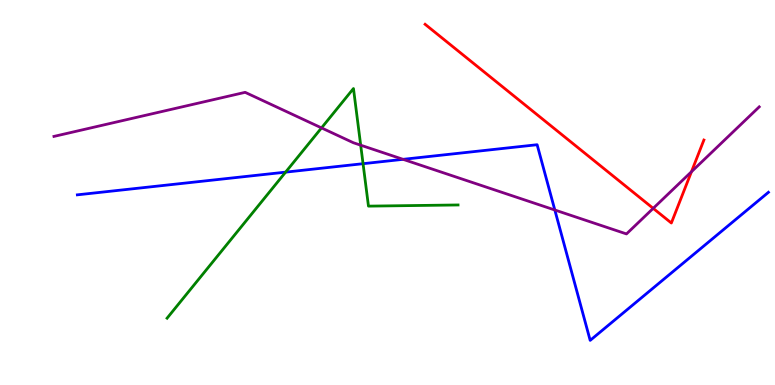[{'lines': ['blue', 'red'], 'intersections': []}, {'lines': ['green', 'red'], 'intersections': []}, {'lines': ['purple', 'red'], 'intersections': [{'x': 8.43, 'y': 4.59}, {'x': 8.92, 'y': 5.54}]}, {'lines': ['blue', 'green'], 'intersections': [{'x': 3.69, 'y': 5.53}, {'x': 4.68, 'y': 5.75}]}, {'lines': ['blue', 'purple'], 'intersections': [{'x': 5.2, 'y': 5.86}, {'x': 7.16, 'y': 4.55}]}, {'lines': ['green', 'purple'], 'intersections': [{'x': 4.15, 'y': 6.68}, {'x': 4.65, 'y': 6.23}]}]